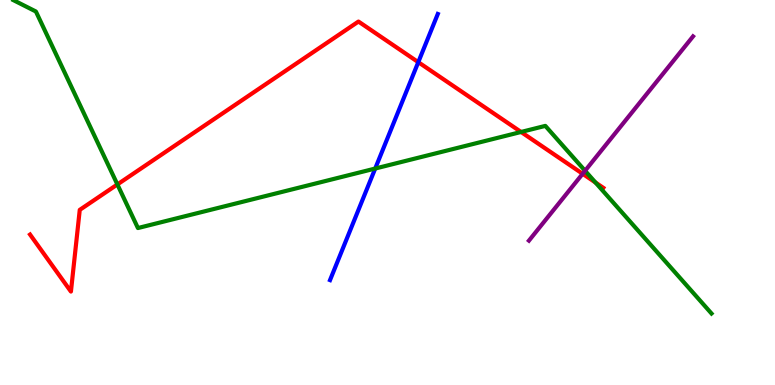[{'lines': ['blue', 'red'], 'intersections': [{'x': 5.4, 'y': 8.39}]}, {'lines': ['green', 'red'], 'intersections': [{'x': 1.51, 'y': 5.21}, {'x': 6.72, 'y': 6.57}, {'x': 7.68, 'y': 5.26}]}, {'lines': ['purple', 'red'], 'intersections': [{'x': 7.52, 'y': 5.49}]}, {'lines': ['blue', 'green'], 'intersections': [{'x': 4.84, 'y': 5.62}]}, {'lines': ['blue', 'purple'], 'intersections': []}, {'lines': ['green', 'purple'], 'intersections': [{'x': 7.55, 'y': 5.56}]}]